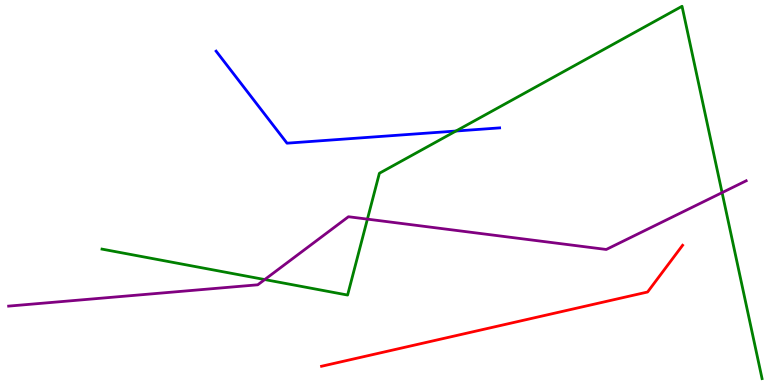[{'lines': ['blue', 'red'], 'intersections': []}, {'lines': ['green', 'red'], 'intersections': []}, {'lines': ['purple', 'red'], 'intersections': []}, {'lines': ['blue', 'green'], 'intersections': [{'x': 5.88, 'y': 6.6}]}, {'lines': ['blue', 'purple'], 'intersections': []}, {'lines': ['green', 'purple'], 'intersections': [{'x': 3.42, 'y': 2.74}, {'x': 4.74, 'y': 4.31}, {'x': 9.32, 'y': 5.0}]}]